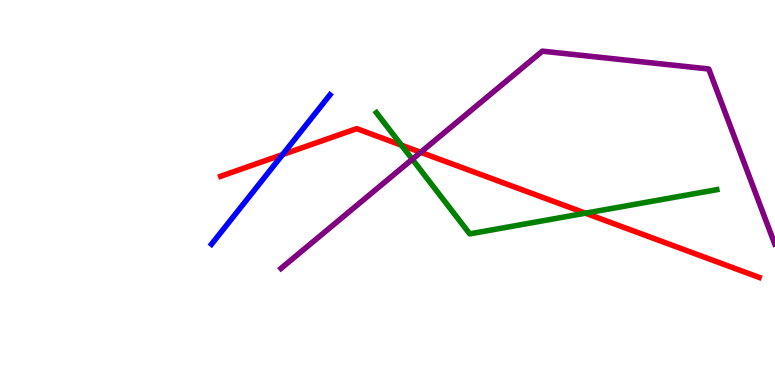[{'lines': ['blue', 'red'], 'intersections': [{'x': 3.65, 'y': 5.98}]}, {'lines': ['green', 'red'], 'intersections': [{'x': 5.18, 'y': 6.23}, {'x': 7.55, 'y': 4.46}]}, {'lines': ['purple', 'red'], 'intersections': [{'x': 5.43, 'y': 6.04}]}, {'lines': ['blue', 'green'], 'intersections': []}, {'lines': ['blue', 'purple'], 'intersections': []}, {'lines': ['green', 'purple'], 'intersections': [{'x': 5.32, 'y': 5.86}]}]